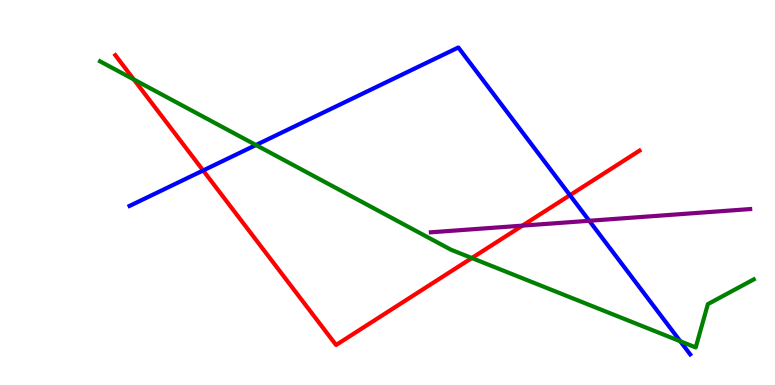[{'lines': ['blue', 'red'], 'intersections': [{'x': 2.62, 'y': 5.57}, {'x': 7.35, 'y': 4.93}]}, {'lines': ['green', 'red'], 'intersections': [{'x': 1.73, 'y': 7.94}, {'x': 6.09, 'y': 3.3}]}, {'lines': ['purple', 'red'], 'intersections': [{'x': 6.74, 'y': 4.14}]}, {'lines': ['blue', 'green'], 'intersections': [{'x': 3.3, 'y': 6.23}, {'x': 8.78, 'y': 1.14}]}, {'lines': ['blue', 'purple'], 'intersections': [{'x': 7.6, 'y': 4.27}]}, {'lines': ['green', 'purple'], 'intersections': []}]